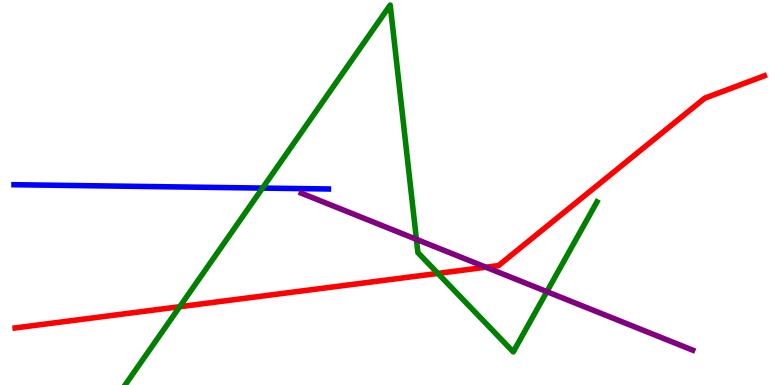[{'lines': ['blue', 'red'], 'intersections': []}, {'lines': ['green', 'red'], 'intersections': [{'x': 2.32, 'y': 2.03}, {'x': 5.65, 'y': 2.9}]}, {'lines': ['purple', 'red'], 'intersections': [{'x': 6.27, 'y': 3.06}]}, {'lines': ['blue', 'green'], 'intersections': [{'x': 3.39, 'y': 5.11}]}, {'lines': ['blue', 'purple'], 'intersections': []}, {'lines': ['green', 'purple'], 'intersections': [{'x': 5.37, 'y': 3.78}, {'x': 7.06, 'y': 2.42}]}]